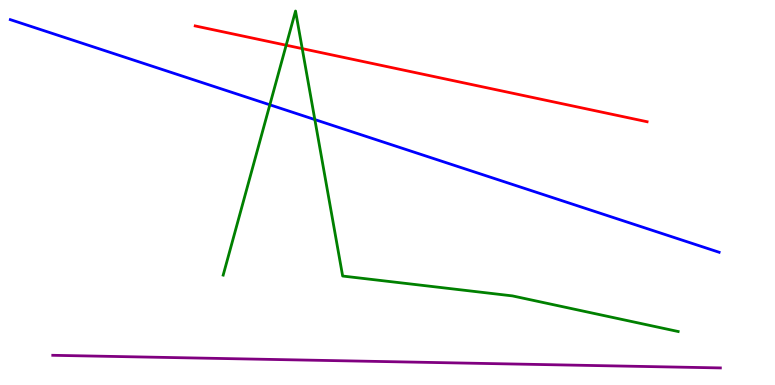[{'lines': ['blue', 'red'], 'intersections': []}, {'lines': ['green', 'red'], 'intersections': [{'x': 3.69, 'y': 8.83}, {'x': 3.9, 'y': 8.74}]}, {'lines': ['purple', 'red'], 'intersections': []}, {'lines': ['blue', 'green'], 'intersections': [{'x': 3.48, 'y': 7.28}, {'x': 4.06, 'y': 6.89}]}, {'lines': ['blue', 'purple'], 'intersections': []}, {'lines': ['green', 'purple'], 'intersections': []}]